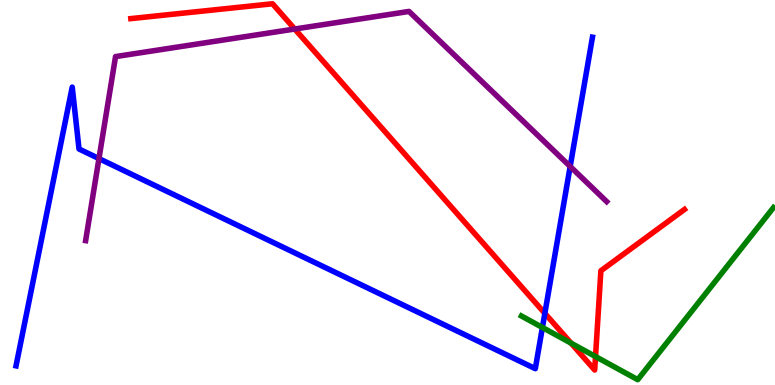[{'lines': ['blue', 'red'], 'intersections': [{'x': 7.03, 'y': 1.86}]}, {'lines': ['green', 'red'], 'intersections': [{'x': 7.37, 'y': 1.09}, {'x': 7.68, 'y': 0.739}]}, {'lines': ['purple', 'red'], 'intersections': [{'x': 3.8, 'y': 9.25}]}, {'lines': ['blue', 'green'], 'intersections': [{'x': 7.0, 'y': 1.49}]}, {'lines': ['blue', 'purple'], 'intersections': [{'x': 1.28, 'y': 5.88}, {'x': 7.36, 'y': 5.68}]}, {'lines': ['green', 'purple'], 'intersections': []}]